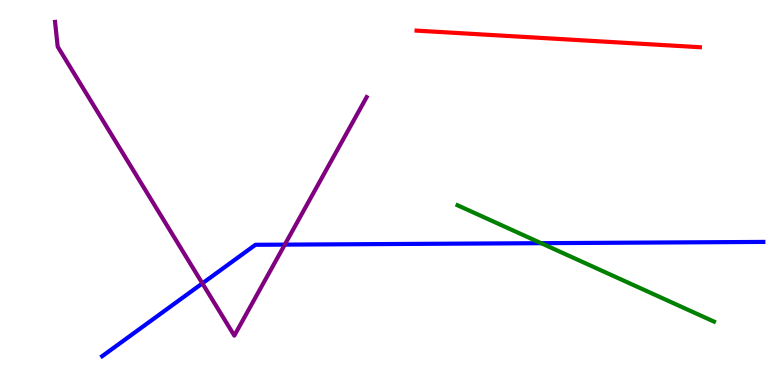[{'lines': ['blue', 'red'], 'intersections': []}, {'lines': ['green', 'red'], 'intersections': []}, {'lines': ['purple', 'red'], 'intersections': []}, {'lines': ['blue', 'green'], 'intersections': [{'x': 6.98, 'y': 3.68}]}, {'lines': ['blue', 'purple'], 'intersections': [{'x': 2.61, 'y': 2.64}, {'x': 3.67, 'y': 3.65}]}, {'lines': ['green', 'purple'], 'intersections': []}]